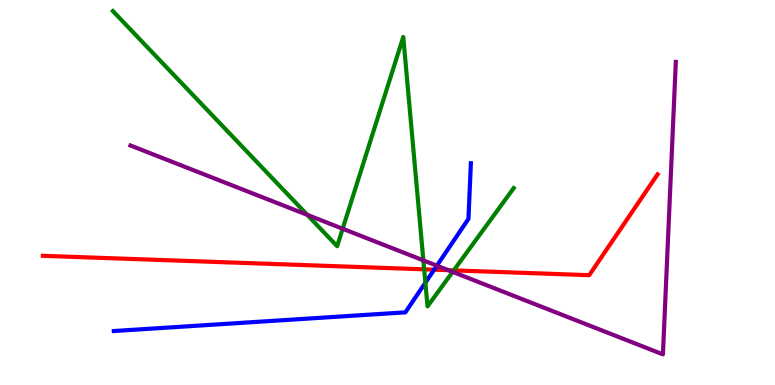[{'lines': ['blue', 'red'], 'intersections': [{'x': 5.6, 'y': 3.0}]}, {'lines': ['green', 'red'], 'intersections': [{'x': 5.47, 'y': 3.0}, {'x': 5.85, 'y': 2.98}]}, {'lines': ['purple', 'red'], 'intersections': [{'x': 5.79, 'y': 2.98}]}, {'lines': ['blue', 'green'], 'intersections': [{'x': 5.49, 'y': 2.66}]}, {'lines': ['blue', 'purple'], 'intersections': [{'x': 5.64, 'y': 3.1}]}, {'lines': ['green', 'purple'], 'intersections': [{'x': 3.96, 'y': 4.42}, {'x': 4.42, 'y': 4.06}, {'x': 5.46, 'y': 3.24}, {'x': 5.84, 'y': 2.94}]}]